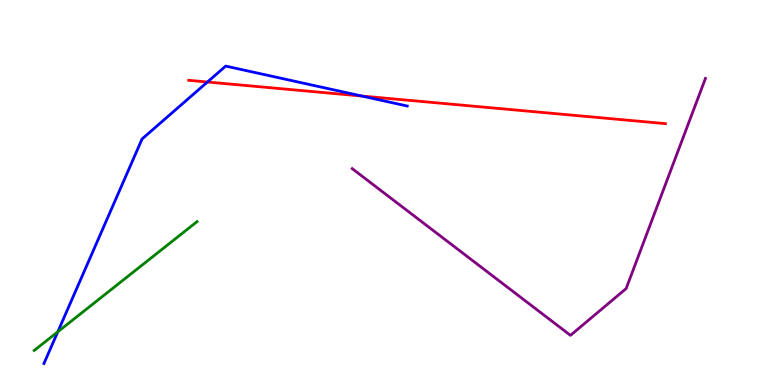[{'lines': ['blue', 'red'], 'intersections': [{'x': 2.68, 'y': 7.87}, {'x': 4.67, 'y': 7.51}]}, {'lines': ['green', 'red'], 'intersections': []}, {'lines': ['purple', 'red'], 'intersections': []}, {'lines': ['blue', 'green'], 'intersections': [{'x': 0.746, 'y': 1.38}]}, {'lines': ['blue', 'purple'], 'intersections': []}, {'lines': ['green', 'purple'], 'intersections': []}]